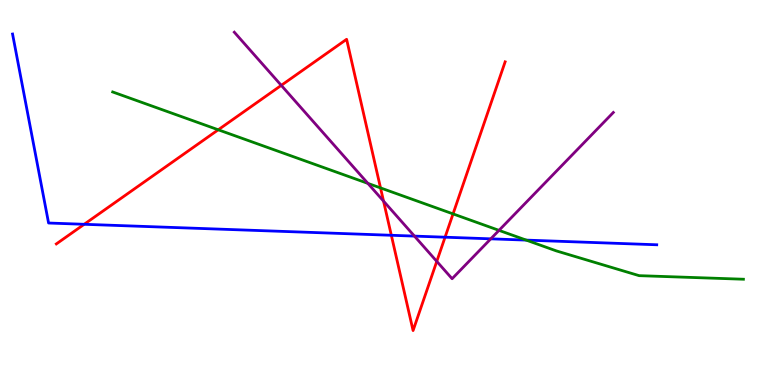[{'lines': ['blue', 'red'], 'intersections': [{'x': 1.09, 'y': 4.17}, {'x': 5.05, 'y': 3.89}, {'x': 5.74, 'y': 3.84}]}, {'lines': ['green', 'red'], 'intersections': [{'x': 2.82, 'y': 6.63}, {'x': 4.91, 'y': 5.12}, {'x': 5.85, 'y': 4.44}]}, {'lines': ['purple', 'red'], 'intersections': [{'x': 3.63, 'y': 7.78}, {'x': 4.95, 'y': 4.78}, {'x': 5.64, 'y': 3.21}]}, {'lines': ['blue', 'green'], 'intersections': [{'x': 6.79, 'y': 3.76}]}, {'lines': ['blue', 'purple'], 'intersections': [{'x': 5.35, 'y': 3.87}, {'x': 6.33, 'y': 3.8}]}, {'lines': ['green', 'purple'], 'intersections': [{'x': 4.75, 'y': 5.24}, {'x': 6.44, 'y': 4.02}]}]